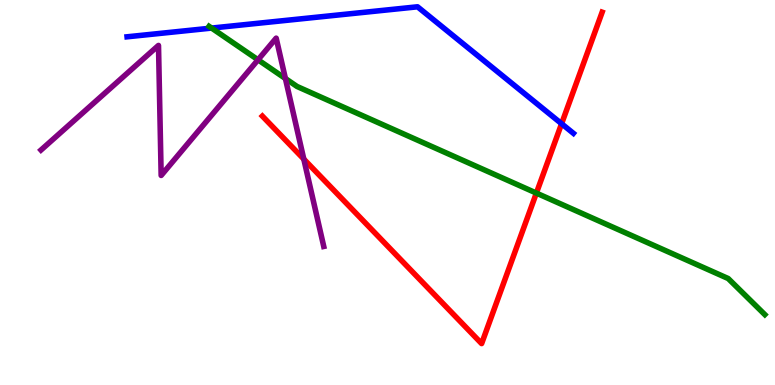[{'lines': ['blue', 'red'], 'intersections': [{'x': 7.25, 'y': 6.79}]}, {'lines': ['green', 'red'], 'intersections': [{'x': 6.92, 'y': 4.98}]}, {'lines': ['purple', 'red'], 'intersections': [{'x': 3.92, 'y': 5.87}]}, {'lines': ['blue', 'green'], 'intersections': [{'x': 2.73, 'y': 9.27}]}, {'lines': ['blue', 'purple'], 'intersections': []}, {'lines': ['green', 'purple'], 'intersections': [{'x': 3.33, 'y': 8.45}, {'x': 3.68, 'y': 7.96}]}]